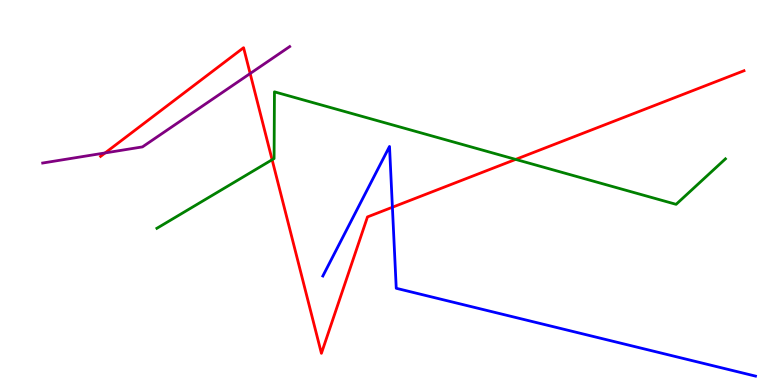[{'lines': ['blue', 'red'], 'intersections': [{'x': 5.06, 'y': 4.62}]}, {'lines': ['green', 'red'], 'intersections': [{'x': 3.51, 'y': 5.85}, {'x': 6.65, 'y': 5.86}]}, {'lines': ['purple', 'red'], 'intersections': [{'x': 1.36, 'y': 6.03}, {'x': 3.23, 'y': 8.09}]}, {'lines': ['blue', 'green'], 'intersections': []}, {'lines': ['blue', 'purple'], 'intersections': []}, {'lines': ['green', 'purple'], 'intersections': []}]